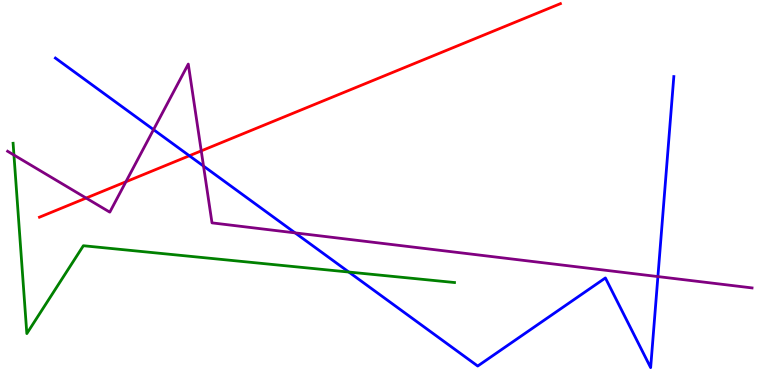[{'lines': ['blue', 'red'], 'intersections': [{'x': 2.44, 'y': 5.95}]}, {'lines': ['green', 'red'], 'intersections': []}, {'lines': ['purple', 'red'], 'intersections': [{'x': 1.11, 'y': 4.86}, {'x': 1.62, 'y': 5.28}, {'x': 2.6, 'y': 6.08}]}, {'lines': ['blue', 'green'], 'intersections': [{'x': 4.5, 'y': 2.93}]}, {'lines': ['blue', 'purple'], 'intersections': [{'x': 1.98, 'y': 6.63}, {'x': 2.63, 'y': 5.69}, {'x': 3.81, 'y': 3.95}, {'x': 8.49, 'y': 2.82}]}, {'lines': ['green', 'purple'], 'intersections': [{'x': 0.18, 'y': 5.97}]}]